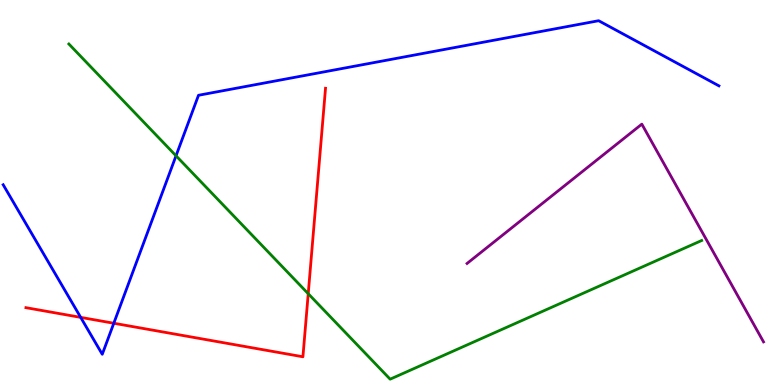[{'lines': ['blue', 'red'], 'intersections': [{'x': 1.04, 'y': 1.76}, {'x': 1.47, 'y': 1.6}]}, {'lines': ['green', 'red'], 'intersections': [{'x': 3.98, 'y': 2.37}]}, {'lines': ['purple', 'red'], 'intersections': []}, {'lines': ['blue', 'green'], 'intersections': [{'x': 2.27, 'y': 5.95}]}, {'lines': ['blue', 'purple'], 'intersections': []}, {'lines': ['green', 'purple'], 'intersections': []}]